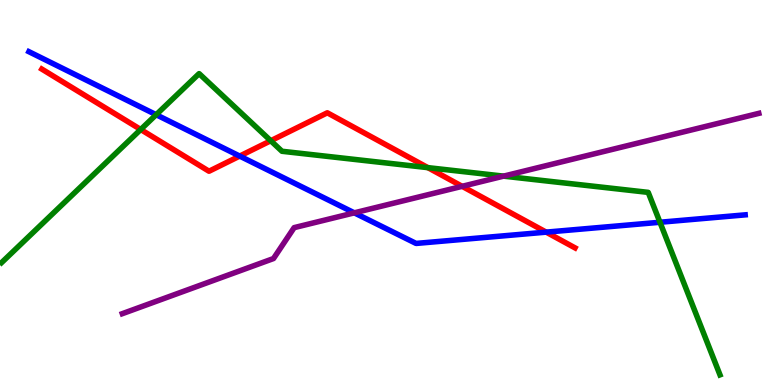[{'lines': ['blue', 'red'], 'intersections': [{'x': 3.09, 'y': 5.95}, {'x': 7.05, 'y': 3.97}]}, {'lines': ['green', 'red'], 'intersections': [{'x': 1.82, 'y': 6.64}, {'x': 3.49, 'y': 6.34}, {'x': 5.52, 'y': 5.65}]}, {'lines': ['purple', 'red'], 'intersections': [{'x': 5.96, 'y': 5.16}]}, {'lines': ['blue', 'green'], 'intersections': [{'x': 2.02, 'y': 7.02}, {'x': 8.52, 'y': 4.23}]}, {'lines': ['blue', 'purple'], 'intersections': [{'x': 4.57, 'y': 4.47}]}, {'lines': ['green', 'purple'], 'intersections': [{'x': 6.5, 'y': 5.42}]}]